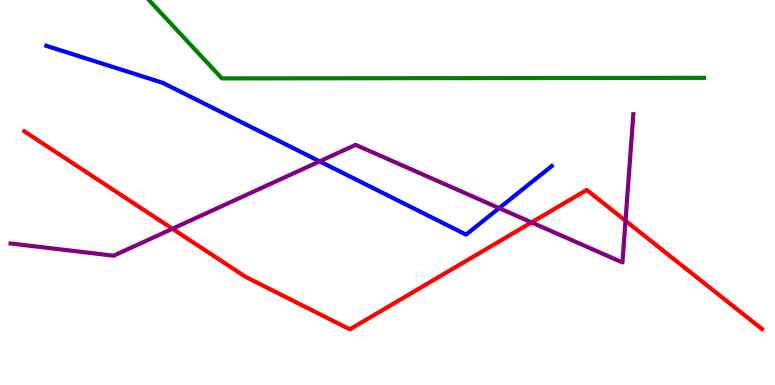[{'lines': ['blue', 'red'], 'intersections': []}, {'lines': ['green', 'red'], 'intersections': []}, {'lines': ['purple', 'red'], 'intersections': [{'x': 2.22, 'y': 4.06}, {'x': 6.86, 'y': 4.22}, {'x': 8.07, 'y': 4.27}]}, {'lines': ['blue', 'green'], 'intersections': []}, {'lines': ['blue', 'purple'], 'intersections': [{'x': 4.12, 'y': 5.81}, {'x': 6.44, 'y': 4.59}]}, {'lines': ['green', 'purple'], 'intersections': []}]